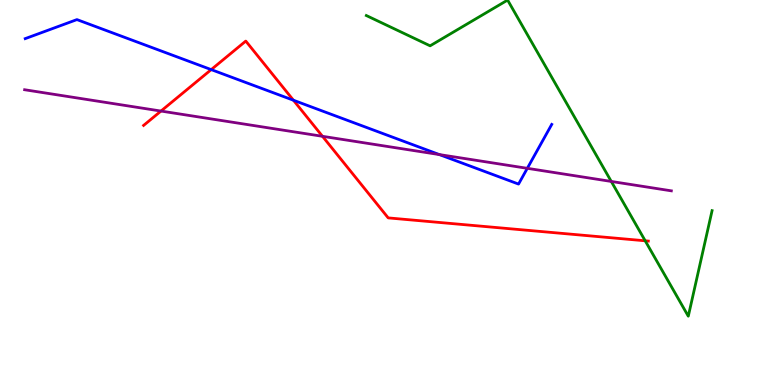[{'lines': ['blue', 'red'], 'intersections': [{'x': 2.73, 'y': 8.19}, {'x': 3.79, 'y': 7.4}]}, {'lines': ['green', 'red'], 'intersections': [{'x': 8.33, 'y': 3.75}]}, {'lines': ['purple', 'red'], 'intersections': [{'x': 2.08, 'y': 7.12}, {'x': 4.16, 'y': 6.46}]}, {'lines': ['blue', 'green'], 'intersections': []}, {'lines': ['blue', 'purple'], 'intersections': [{'x': 5.67, 'y': 5.99}, {'x': 6.8, 'y': 5.63}]}, {'lines': ['green', 'purple'], 'intersections': [{'x': 7.89, 'y': 5.29}]}]